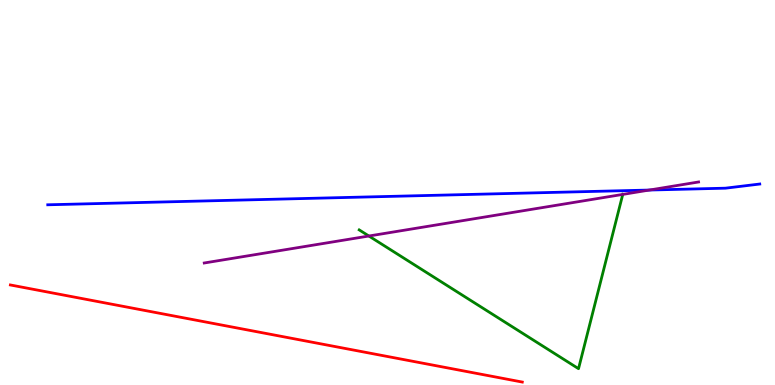[{'lines': ['blue', 'red'], 'intersections': []}, {'lines': ['green', 'red'], 'intersections': []}, {'lines': ['purple', 'red'], 'intersections': []}, {'lines': ['blue', 'green'], 'intersections': []}, {'lines': ['blue', 'purple'], 'intersections': [{'x': 8.38, 'y': 5.06}]}, {'lines': ['green', 'purple'], 'intersections': [{'x': 4.76, 'y': 3.87}, {'x': 8.04, 'y': 4.95}]}]